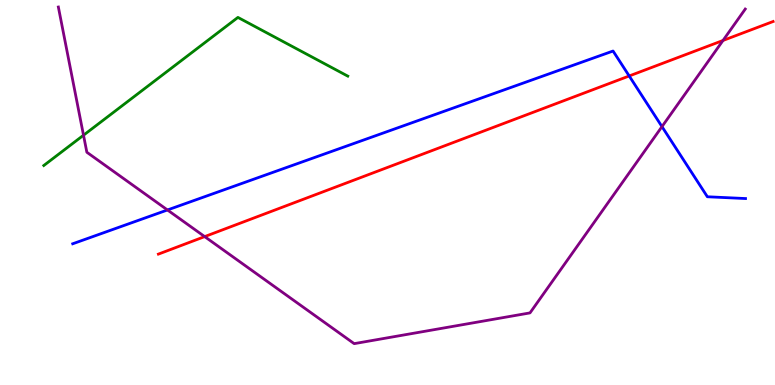[{'lines': ['blue', 'red'], 'intersections': [{'x': 8.12, 'y': 8.03}]}, {'lines': ['green', 'red'], 'intersections': []}, {'lines': ['purple', 'red'], 'intersections': [{'x': 2.64, 'y': 3.85}, {'x': 9.33, 'y': 8.95}]}, {'lines': ['blue', 'green'], 'intersections': []}, {'lines': ['blue', 'purple'], 'intersections': [{'x': 2.16, 'y': 4.55}, {'x': 8.54, 'y': 6.71}]}, {'lines': ['green', 'purple'], 'intersections': [{'x': 1.08, 'y': 6.49}]}]